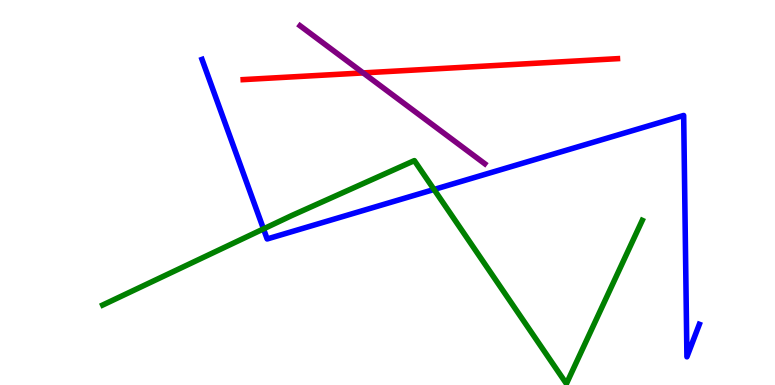[{'lines': ['blue', 'red'], 'intersections': []}, {'lines': ['green', 'red'], 'intersections': []}, {'lines': ['purple', 'red'], 'intersections': [{'x': 4.69, 'y': 8.11}]}, {'lines': ['blue', 'green'], 'intersections': [{'x': 3.4, 'y': 4.05}, {'x': 5.6, 'y': 5.08}]}, {'lines': ['blue', 'purple'], 'intersections': []}, {'lines': ['green', 'purple'], 'intersections': []}]